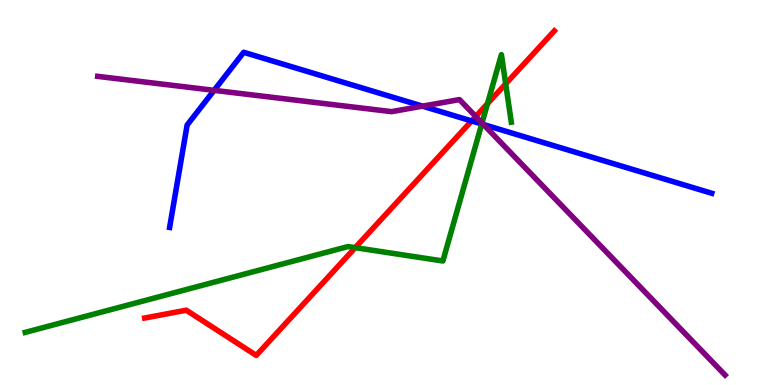[{'lines': ['blue', 'red'], 'intersections': [{'x': 6.09, 'y': 6.86}]}, {'lines': ['green', 'red'], 'intersections': [{'x': 4.58, 'y': 3.57}, {'x': 6.29, 'y': 7.31}, {'x': 6.52, 'y': 7.82}]}, {'lines': ['purple', 'red'], 'intersections': [{'x': 6.14, 'y': 6.98}]}, {'lines': ['blue', 'green'], 'intersections': [{'x': 6.22, 'y': 6.78}]}, {'lines': ['blue', 'purple'], 'intersections': [{'x': 2.76, 'y': 7.65}, {'x': 5.45, 'y': 7.24}, {'x': 6.24, 'y': 6.77}]}, {'lines': ['green', 'purple'], 'intersections': [{'x': 6.22, 'y': 6.81}]}]